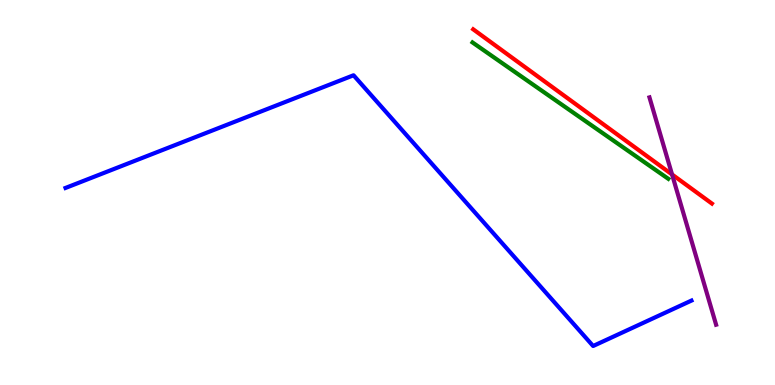[{'lines': ['blue', 'red'], 'intersections': []}, {'lines': ['green', 'red'], 'intersections': []}, {'lines': ['purple', 'red'], 'intersections': [{'x': 8.67, 'y': 5.47}]}, {'lines': ['blue', 'green'], 'intersections': []}, {'lines': ['blue', 'purple'], 'intersections': []}, {'lines': ['green', 'purple'], 'intersections': []}]